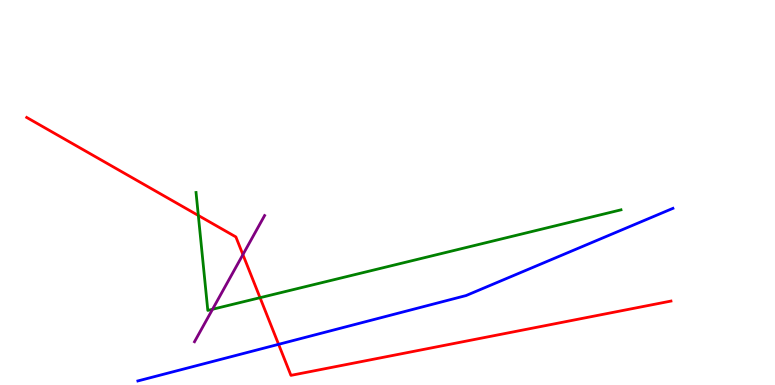[{'lines': ['blue', 'red'], 'intersections': [{'x': 3.59, 'y': 1.06}]}, {'lines': ['green', 'red'], 'intersections': [{'x': 2.56, 'y': 4.4}, {'x': 3.36, 'y': 2.27}]}, {'lines': ['purple', 'red'], 'intersections': [{'x': 3.13, 'y': 3.39}]}, {'lines': ['blue', 'green'], 'intersections': []}, {'lines': ['blue', 'purple'], 'intersections': []}, {'lines': ['green', 'purple'], 'intersections': [{'x': 2.74, 'y': 1.97}]}]